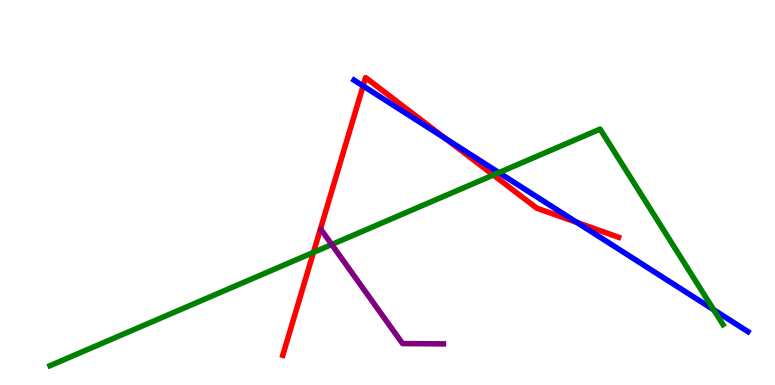[{'lines': ['blue', 'red'], 'intersections': [{'x': 4.69, 'y': 7.77}, {'x': 5.75, 'y': 6.4}, {'x': 7.44, 'y': 4.22}]}, {'lines': ['green', 'red'], 'intersections': [{'x': 4.04, 'y': 3.44}, {'x': 6.37, 'y': 5.45}]}, {'lines': ['purple', 'red'], 'intersections': []}, {'lines': ['blue', 'green'], 'intersections': [{'x': 6.44, 'y': 5.52}, {'x': 9.21, 'y': 1.95}]}, {'lines': ['blue', 'purple'], 'intersections': []}, {'lines': ['green', 'purple'], 'intersections': [{'x': 4.28, 'y': 3.65}]}]